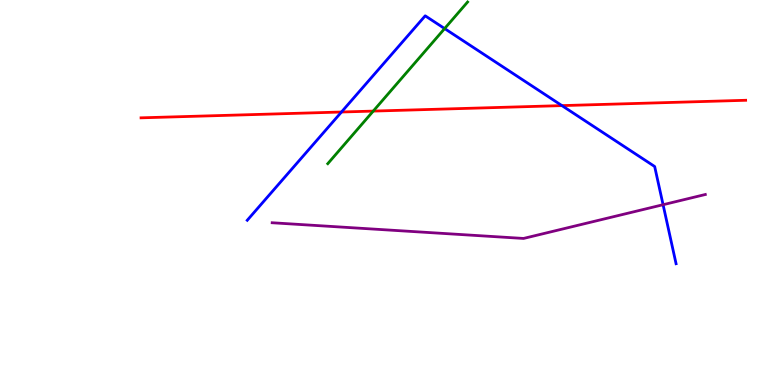[{'lines': ['blue', 'red'], 'intersections': [{'x': 4.41, 'y': 7.09}, {'x': 7.25, 'y': 7.26}]}, {'lines': ['green', 'red'], 'intersections': [{'x': 4.82, 'y': 7.11}]}, {'lines': ['purple', 'red'], 'intersections': []}, {'lines': ['blue', 'green'], 'intersections': [{'x': 5.74, 'y': 9.26}]}, {'lines': ['blue', 'purple'], 'intersections': [{'x': 8.56, 'y': 4.68}]}, {'lines': ['green', 'purple'], 'intersections': []}]